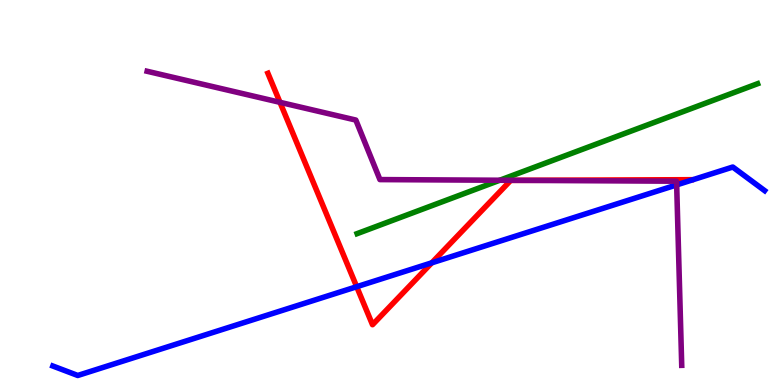[{'lines': ['blue', 'red'], 'intersections': [{'x': 4.6, 'y': 2.55}, {'x': 5.57, 'y': 3.17}]}, {'lines': ['green', 'red'], 'intersections': []}, {'lines': ['purple', 'red'], 'intersections': [{'x': 3.61, 'y': 7.34}, {'x': 6.68, 'y': 5.32}]}, {'lines': ['blue', 'green'], 'intersections': []}, {'lines': ['blue', 'purple'], 'intersections': [{'x': 8.73, 'y': 5.2}]}, {'lines': ['green', 'purple'], 'intersections': [{'x': 6.45, 'y': 5.32}]}]